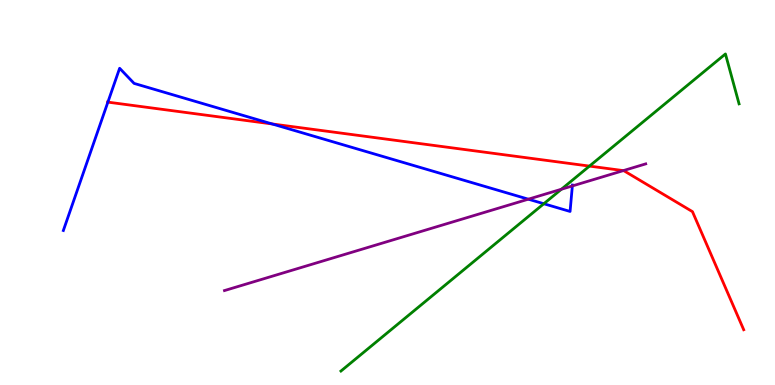[{'lines': ['blue', 'red'], 'intersections': [{'x': 1.39, 'y': 7.35}, {'x': 3.51, 'y': 6.78}]}, {'lines': ['green', 'red'], 'intersections': [{'x': 7.61, 'y': 5.69}]}, {'lines': ['purple', 'red'], 'intersections': [{'x': 8.04, 'y': 5.57}]}, {'lines': ['blue', 'green'], 'intersections': [{'x': 7.02, 'y': 4.71}]}, {'lines': ['blue', 'purple'], 'intersections': [{'x': 6.82, 'y': 4.83}, {'x': 7.39, 'y': 5.17}]}, {'lines': ['green', 'purple'], 'intersections': [{'x': 7.24, 'y': 5.08}]}]